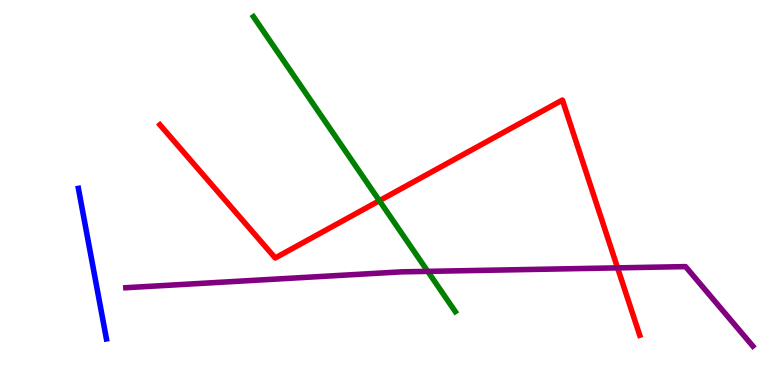[{'lines': ['blue', 'red'], 'intersections': []}, {'lines': ['green', 'red'], 'intersections': [{'x': 4.9, 'y': 4.79}]}, {'lines': ['purple', 'red'], 'intersections': [{'x': 7.97, 'y': 3.04}]}, {'lines': ['blue', 'green'], 'intersections': []}, {'lines': ['blue', 'purple'], 'intersections': []}, {'lines': ['green', 'purple'], 'intersections': [{'x': 5.52, 'y': 2.95}]}]